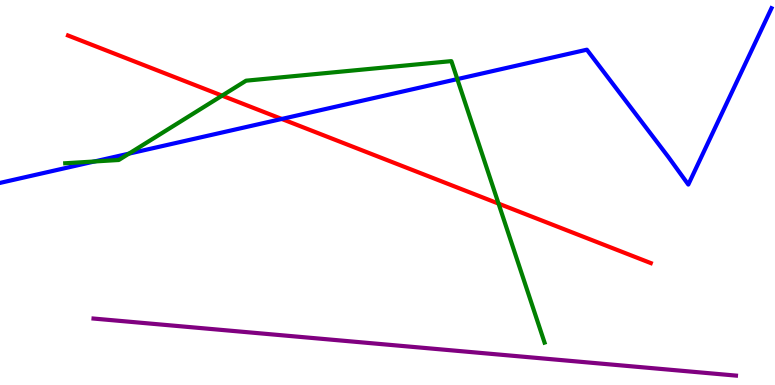[{'lines': ['blue', 'red'], 'intersections': [{'x': 3.64, 'y': 6.91}]}, {'lines': ['green', 'red'], 'intersections': [{'x': 2.87, 'y': 7.52}, {'x': 6.43, 'y': 4.71}]}, {'lines': ['purple', 'red'], 'intersections': []}, {'lines': ['blue', 'green'], 'intersections': [{'x': 1.22, 'y': 5.81}, {'x': 1.66, 'y': 6.01}, {'x': 5.9, 'y': 7.95}]}, {'lines': ['blue', 'purple'], 'intersections': []}, {'lines': ['green', 'purple'], 'intersections': []}]